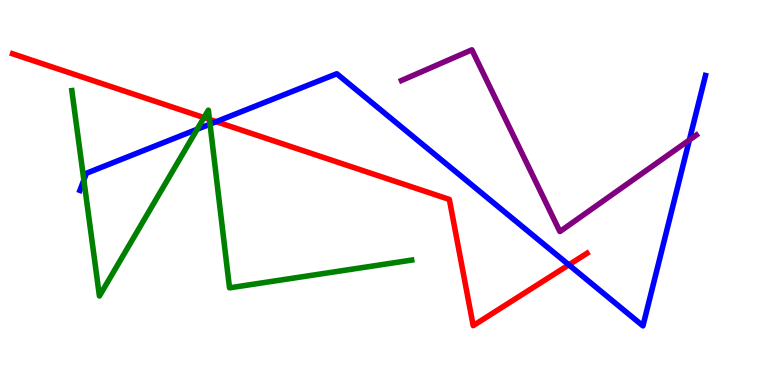[{'lines': ['blue', 'red'], 'intersections': [{'x': 2.79, 'y': 6.84}, {'x': 7.34, 'y': 3.12}]}, {'lines': ['green', 'red'], 'intersections': [{'x': 2.63, 'y': 6.95}, {'x': 2.7, 'y': 6.9}]}, {'lines': ['purple', 'red'], 'intersections': []}, {'lines': ['blue', 'green'], 'intersections': [{'x': 1.08, 'y': 5.32}, {'x': 2.54, 'y': 6.64}, {'x': 2.71, 'y': 6.78}]}, {'lines': ['blue', 'purple'], 'intersections': [{'x': 8.9, 'y': 6.36}]}, {'lines': ['green', 'purple'], 'intersections': []}]